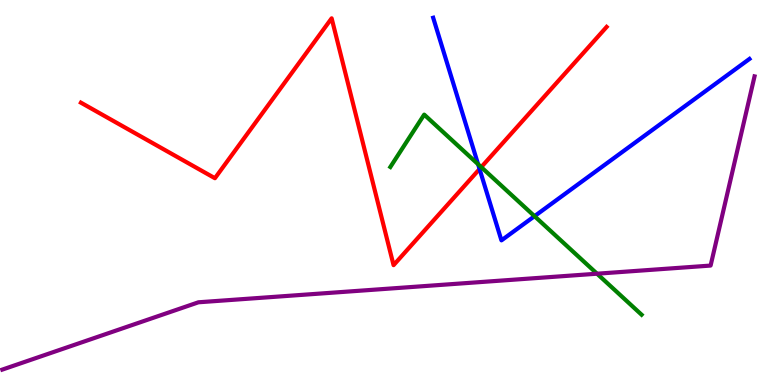[{'lines': ['blue', 'red'], 'intersections': [{'x': 6.19, 'y': 5.61}]}, {'lines': ['green', 'red'], 'intersections': [{'x': 6.21, 'y': 5.66}]}, {'lines': ['purple', 'red'], 'intersections': []}, {'lines': ['blue', 'green'], 'intersections': [{'x': 6.17, 'y': 5.73}, {'x': 6.9, 'y': 4.39}]}, {'lines': ['blue', 'purple'], 'intersections': []}, {'lines': ['green', 'purple'], 'intersections': [{'x': 7.7, 'y': 2.89}]}]